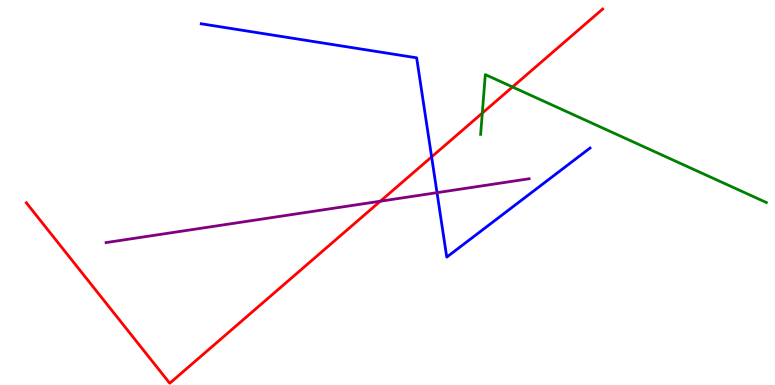[{'lines': ['blue', 'red'], 'intersections': [{'x': 5.57, 'y': 5.92}]}, {'lines': ['green', 'red'], 'intersections': [{'x': 6.22, 'y': 7.06}, {'x': 6.61, 'y': 7.74}]}, {'lines': ['purple', 'red'], 'intersections': [{'x': 4.91, 'y': 4.77}]}, {'lines': ['blue', 'green'], 'intersections': []}, {'lines': ['blue', 'purple'], 'intersections': [{'x': 5.64, 'y': 5.0}]}, {'lines': ['green', 'purple'], 'intersections': []}]